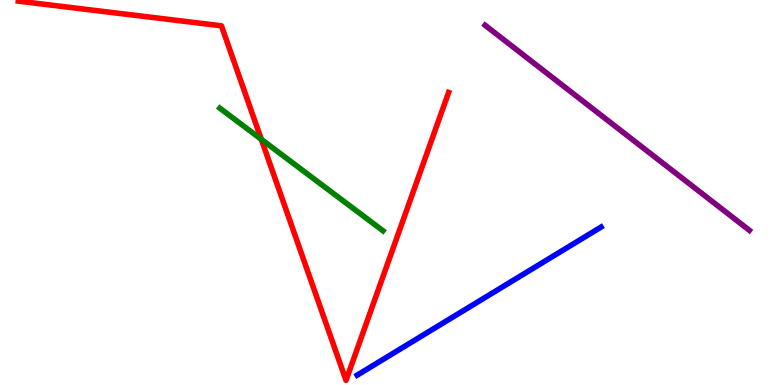[{'lines': ['blue', 'red'], 'intersections': []}, {'lines': ['green', 'red'], 'intersections': [{'x': 3.37, 'y': 6.38}]}, {'lines': ['purple', 'red'], 'intersections': []}, {'lines': ['blue', 'green'], 'intersections': []}, {'lines': ['blue', 'purple'], 'intersections': []}, {'lines': ['green', 'purple'], 'intersections': []}]